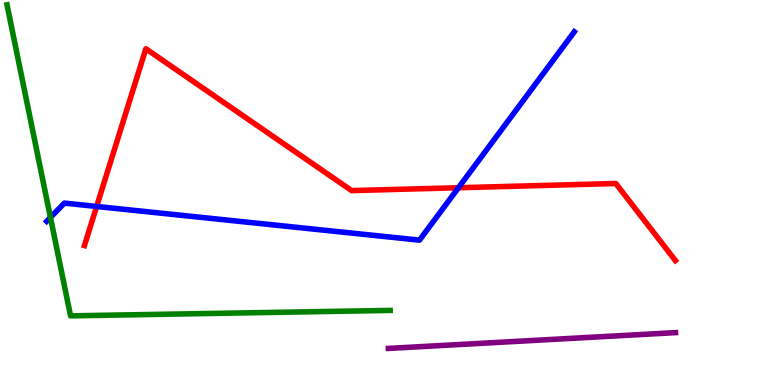[{'lines': ['blue', 'red'], 'intersections': [{'x': 1.25, 'y': 4.64}, {'x': 5.92, 'y': 5.12}]}, {'lines': ['green', 'red'], 'intersections': []}, {'lines': ['purple', 'red'], 'intersections': []}, {'lines': ['blue', 'green'], 'intersections': [{'x': 0.651, 'y': 4.35}]}, {'lines': ['blue', 'purple'], 'intersections': []}, {'lines': ['green', 'purple'], 'intersections': []}]